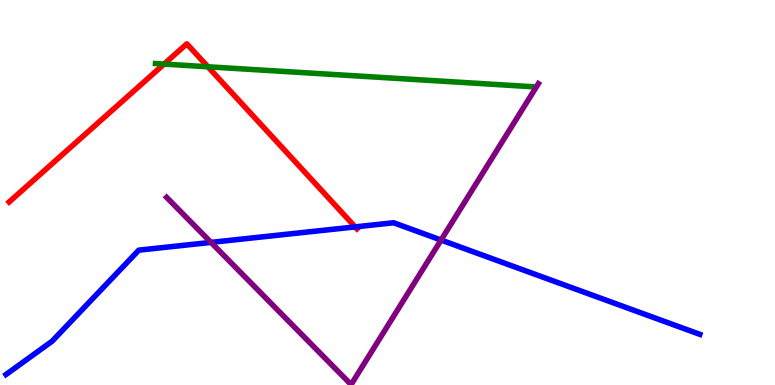[{'lines': ['blue', 'red'], 'intersections': [{'x': 4.58, 'y': 4.11}]}, {'lines': ['green', 'red'], 'intersections': [{'x': 2.12, 'y': 8.34}, {'x': 2.68, 'y': 8.27}]}, {'lines': ['purple', 'red'], 'intersections': []}, {'lines': ['blue', 'green'], 'intersections': []}, {'lines': ['blue', 'purple'], 'intersections': [{'x': 2.72, 'y': 3.7}, {'x': 5.69, 'y': 3.77}]}, {'lines': ['green', 'purple'], 'intersections': []}]